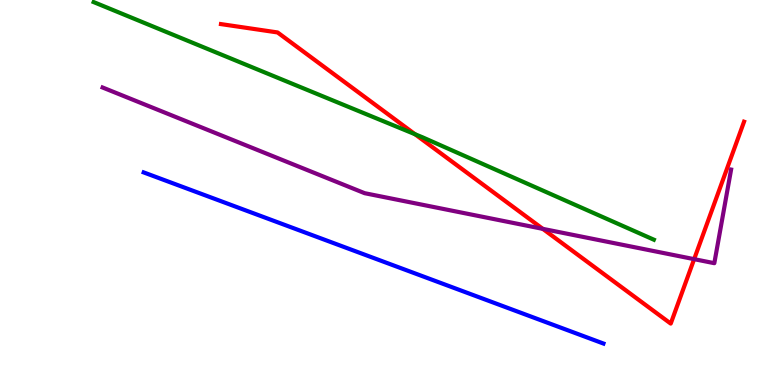[{'lines': ['blue', 'red'], 'intersections': []}, {'lines': ['green', 'red'], 'intersections': [{'x': 5.35, 'y': 6.51}]}, {'lines': ['purple', 'red'], 'intersections': [{'x': 7.0, 'y': 4.06}, {'x': 8.96, 'y': 3.27}]}, {'lines': ['blue', 'green'], 'intersections': []}, {'lines': ['blue', 'purple'], 'intersections': []}, {'lines': ['green', 'purple'], 'intersections': []}]